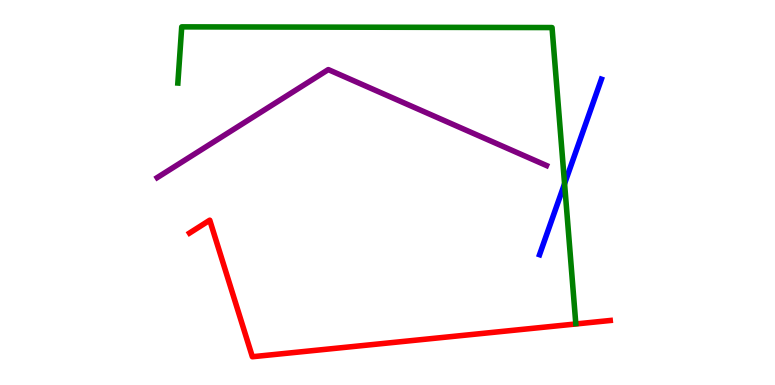[{'lines': ['blue', 'red'], 'intersections': []}, {'lines': ['green', 'red'], 'intersections': []}, {'lines': ['purple', 'red'], 'intersections': []}, {'lines': ['blue', 'green'], 'intersections': [{'x': 7.28, 'y': 5.23}]}, {'lines': ['blue', 'purple'], 'intersections': []}, {'lines': ['green', 'purple'], 'intersections': []}]